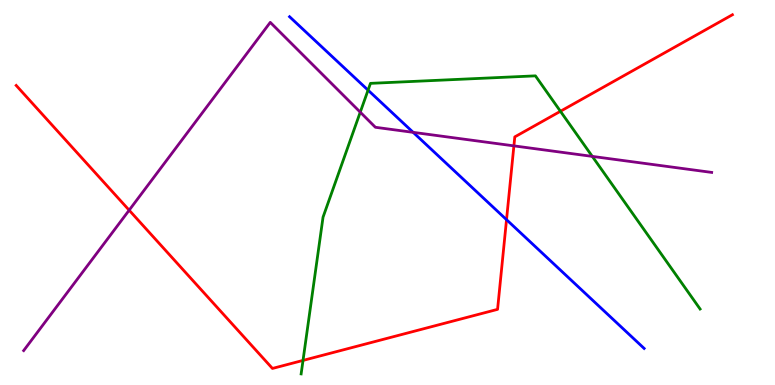[{'lines': ['blue', 'red'], 'intersections': [{'x': 6.54, 'y': 4.29}]}, {'lines': ['green', 'red'], 'intersections': [{'x': 3.91, 'y': 0.638}, {'x': 7.23, 'y': 7.11}]}, {'lines': ['purple', 'red'], 'intersections': [{'x': 1.67, 'y': 4.54}, {'x': 6.63, 'y': 6.21}]}, {'lines': ['blue', 'green'], 'intersections': [{'x': 4.75, 'y': 7.66}]}, {'lines': ['blue', 'purple'], 'intersections': [{'x': 5.33, 'y': 6.56}]}, {'lines': ['green', 'purple'], 'intersections': [{'x': 4.65, 'y': 7.09}, {'x': 7.64, 'y': 5.94}]}]